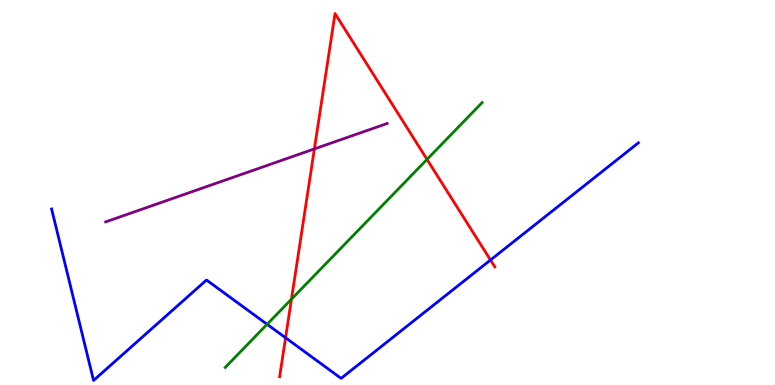[{'lines': ['blue', 'red'], 'intersections': [{'x': 3.68, 'y': 1.23}, {'x': 6.33, 'y': 3.25}]}, {'lines': ['green', 'red'], 'intersections': [{'x': 3.76, 'y': 2.23}, {'x': 5.51, 'y': 5.86}]}, {'lines': ['purple', 'red'], 'intersections': [{'x': 4.06, 'y': 6.13}]}, {'lines': ['blue', 'green'], 'intersections': [{'x': 3.45, 'y': 1.58}]}, {'lines': ['blue', 'purple'], 'intersections': []}, {'lines': ['green', 'purple'], 'intersections': []}]